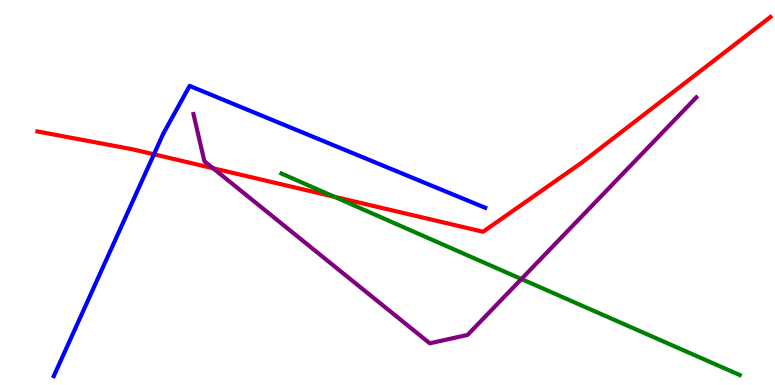[{'lines': ['blue', 'red'], 'intersections': [{'x': 1.99, 'y': 5.99}]}, {'lines': ['green', 'red'], 'intersections': [{'x': 4.31, 'y': 4.89}]}, {'lines': ['purple', 'red'], 'intersections': [{'x': 2.75, 'y': 5.63}]}, {'lines': ['blue', 'green'], 'intersections': []}, {'lines': ['blue', 'purple'], 'intersections': []}, {'lines': ['green', 'purple'], 'intersections': [{'x': 6.73, 'y': 2.75}]}]